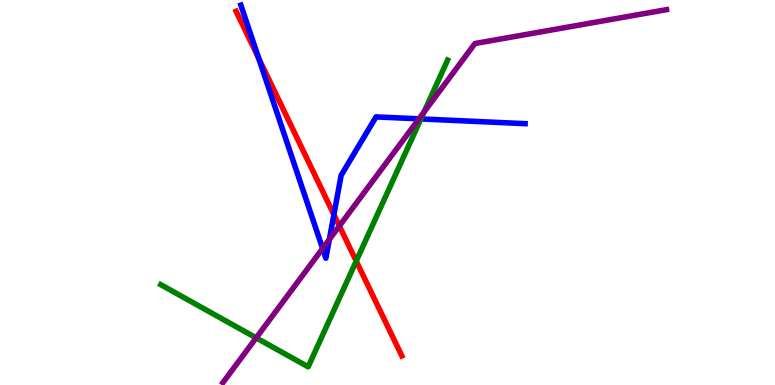[{'lines': ['blue', 'red'], 'intersections': [{'x': 3.34, 'y': 8.49}, {'x': 4.31, 'y': 4.42}]}, {'lines': ['green', 'red'], 'intersections': [{'x': 4.6, 'y': 3.22}]}, {'lines': ['purple', 'red'], 'intersections': [{'x': 4.38, 'y': 4.13}]}, {'lines': ['blue', 'green'], 'intersections': [{'x': 5.43, 'y': 6.91}]}, {'lines': ['blue', 'purple'], 'intersections': [{'x': 4.16, 'y': 3.55}, {'x': 4.25, 'y': 3.78}, {'x': 5.41, 'y': 6.91}]}, {'lines': ['green', 'purple'], 'intersections': [{'x': 3.31, 'y': 1.22}, {'x': 5.47, 'y': 7.09}]}]